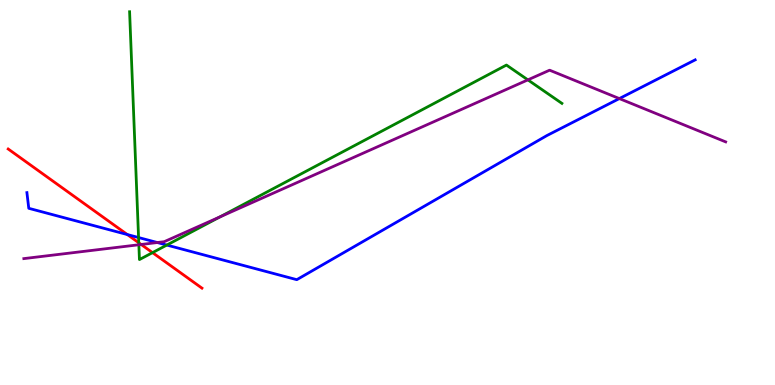[{'lines': ['blue', 'red'], 'intersections': [{'x': 1.64, 'y': 3.91}]}, {'lines': ['green', 'red'], 'intersections': [{'x': 1.79, 'y': 3.69}, {'x': 1.97, 'y': 3.44}]}, {'lines': ['purple', 'red'], 'intersections': [{'x': 1.82, 'y': 3.65}]}, {'lines': ['blue', 'green'], 'intersections': [{'x': 1.79, 'y': 3.83}, {'x': 2.15, 'y': 3.63}]}, {'lines': ['blue', 'purple'], 'intersections': [{'x': 2.03, 'y': 3.7}, {'x': 7.99, 'y': 7.44}]}, {'lines': ['green', 'purple'], 'intersections': [{'x': 1.79, 'y': 3.64}, {'x': 2.84, 'y': 4.37}, {'x': 6.81, 'y': 7.93}]}]